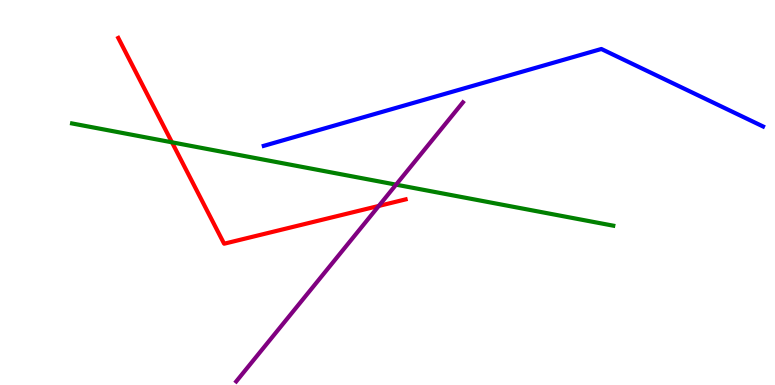[{'lines': ['blue', 'red'], 'intersections': []}, {'lines': ['green', 'red'], 'intersections': [{'x': 2.22, 'y': 6.3}]}, {'lines': ['purple', 'red'], 'intersections': [{'x': 4.89, 'y': 4.65}]}, {'lines': ['blue', 'green'], 'intersections': []}, {'lines': ['blue', 'purple'], 'intersections': []}, {'lines': ['green', 'purple'], 'intersections': [{'x': 5.11, 'y': 5.2}]}]